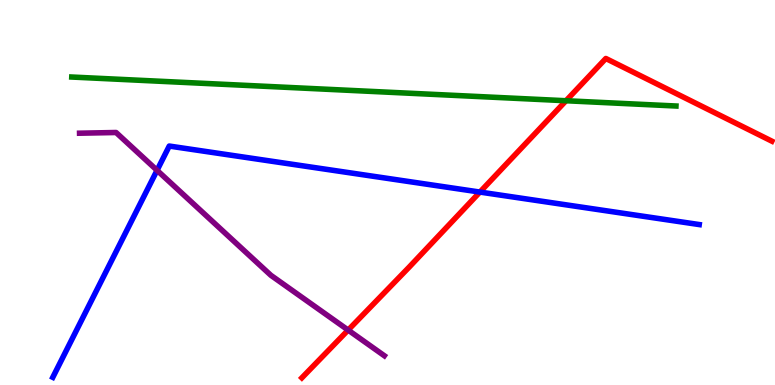[{'lines': ['blue', 'red'], 'intersections': [{'x': 6.19, 'y': 5.01}]}, {'lines': ['green', 'red'], 'intersections': [{'x': 7.3, 'y': 7.38}]}, {'lines': ['purple', 'red'], 'intersections': [{'x': 4.49, 'y': 1.43}]}, {'lines': ['blue', 'green'], 'intersections': []}, {'lines': ['blue', 'purple'], 'intersections': [{'x': 2.03, 'y': 5.58}]}, {'lines': ['green', 'purple'], 'intersections': []}]